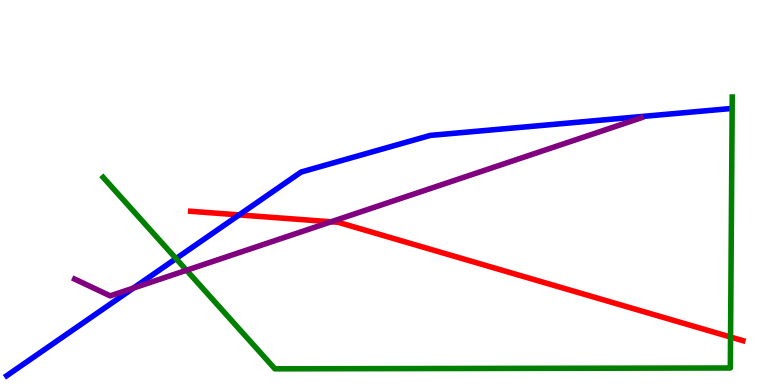[{'lines': ['blue', 'red'], 'intersections': [{'x': 3.09, 'y': 4.42}]}, {'lines': ['green', 'red'], 'intersections': [{'x': 9.43, 'y': 1.25}]}, {'lines': ['purple', 'red'], 'intersections': [{'x': 4.27, 'y': 4.24}]}, {'lines': ['blue', 'green'], 'intersections': [{'x': 2.27, 'y': 3.28}]}, {'lines': ['blue', 'purple'], 'intersections': [{'x': 1.72, 'y': 2.52}]}, {'lines': ['green', 'purple'], 'intersections': [{'x': 2.41, 'y': 2.98}]}]